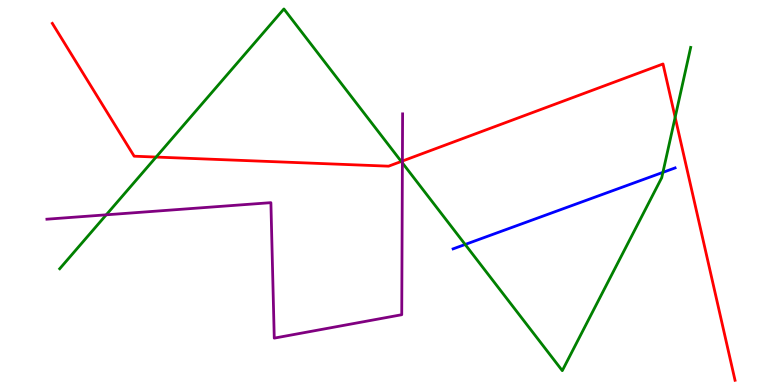[{'lines': ['blue', 'red'], 'intersections': []}, {'lines': ['green', 'red'], 'intersections': [{'x': 2.01, 'y': 5.92}, {'x': 5.18, 'y': 5.81}, {'x': 8.71, 'y': 6.95}]}, {'lines': ['purple', 'red'], 'intersections': [{'x': 5.19, 'y': 5.82}]}, {'lines': ['blue', 'green'], 'intersections': [{'x': 6.0, 'y': 3.65}, {'x': 8.55, 'y': 5.52}]}, {'lines': ['blue', 'purple'], 'intersections': []}, {'lines': ['green', 'purple'], 'intersections': [{'x': 1.37, 'y': 4.42}, {'x': 5.19, 'y': 5.77}]}]